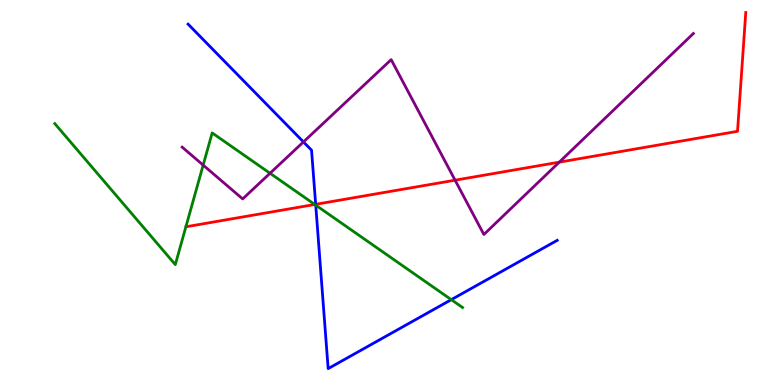[{'lines': ['blue', 'red'], 'intersections': [{'x': 4.07, 'y': 4.69}]}, {'lines': ['green', 'red'], 'intersections': [{'x': 4.06, 'y': 4.69}]}, {'lines': ['purple', 'red'], 'intersections': [{'x': 5.87, 'y': 5.32}, {'x': 7.22, 'y': 5.79}]}, {'lines': ['blue', 'green'], 'intersections': [{'x': 4.07, 'y': 4.67}, {'x': 5.82, 'y': 2.22}]}, {'lines': ['blue', 'purple'], 'intersections': [{'x': 3.92, 'y': 6.31}]}, {'lines': ['green', 'purple'], 'intersections': [{'x': 2.62, 'y': 5.71}, {'x': 3.48, 'y': 5.5}]}]